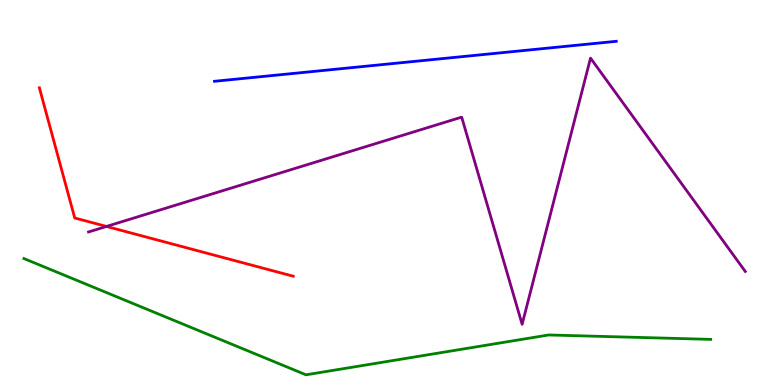[{'lines': ['blue', 'red'], 'intersections': []}, {'lines': ['green', 'red'], 'intersections': []}, {'lines': ['purple', 'red'], 'intersections': [{'x': 1.37, 'y': 4.12}]}, {'lines': ['blue', 'green'], 'intersections': []}, {'lines': ['blue', 'purple'], 'intersections': []}, {'lines': ['green', 'purple'], 'intersections': []}]